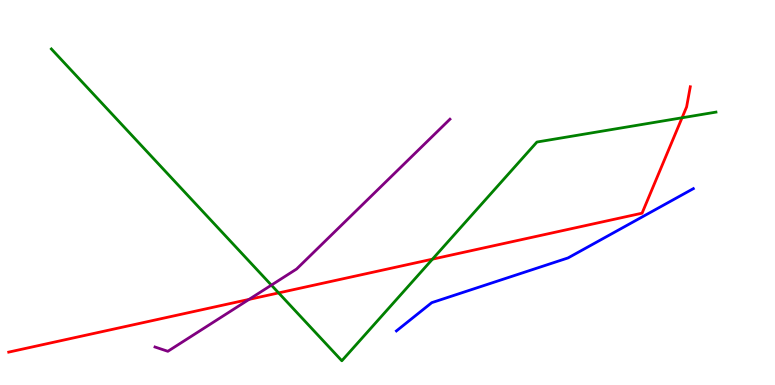[{'lines': ['blue', 'red'], 'intersections': []}, {'lines': ['green', 'red'], 'intersections': [{'x': 3.6, 'y': 2.39}, {'x': 5.58, 'y': 3.27}, {'x': 8.8, 'y': 6.94}]}, {'lines': ['purple', 'red'], 'intersections': [{'x': 3.21, 'y': 2.22}]}, {'lines': ['blue', 'green'], 'intersections': []}, {'lines': ['blue', 'purple'], 'intersections': []}, {'lines': ['green', 'purple'], 'intersections': [{'x': 3.5, 'y': 2.59}]}]